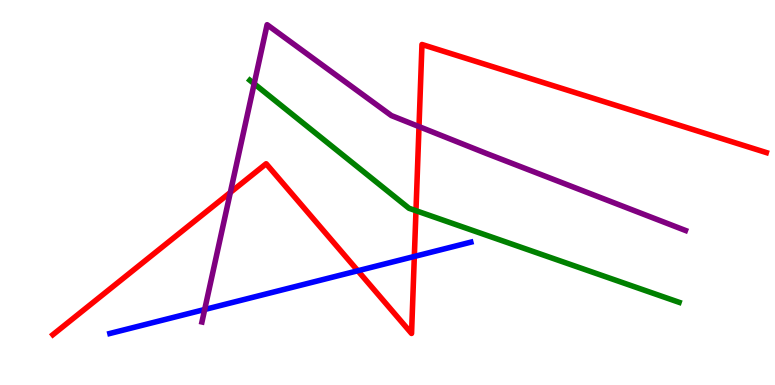[{'lines': ['blue', 'red'], 'intersections': [{'x': 4.62, 'y': 2.97}, {'x': 5.35, 'y': 3.34}]}, {'lines': ['green', 'red'], 'intersections': [{'x': 5.37, 'y': 4.53}]}, {'lines': ['purple', 'red'], 'intersections': [{'x': 2.97, 'y': 5.0}, {'x': 5.41, 'y': 6.71}]}, {'lines': ['blue', 'green'], 'intersections': []}, {'lines': ['blue', 'purple'], 'intersections': [{'x': 2.64, 'y': 1.96}]}, {'lines': ['green', 'purple'], 'intersections': [{'x': 3.28, 'y': 7.82}]}]